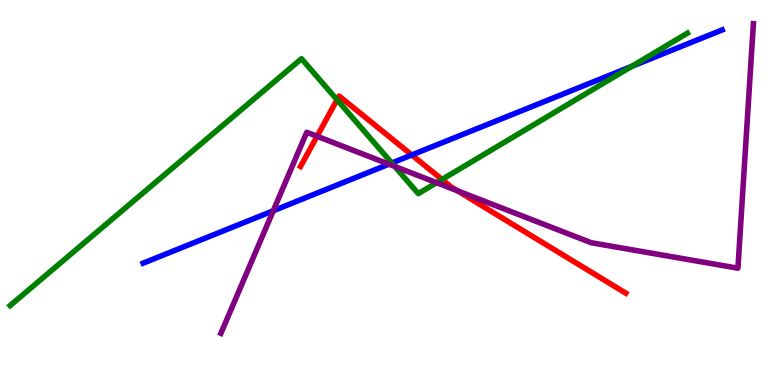[{'lines': ['blue', 'red'], 'intersections': [{'x': 5.31, 'y': 5.98}]}, {'lines': ['green', 'red'], 'intersections': [{'x': 4.35, 'y': 7.41}, {'x': 5.7, 'y': 5.34}]}, {'lines': ['purple', 'red'], 'intersections': [{'x': 4.09, 'y': 6.46}, {'x': 5.9, 'y': 5.04}]}, {'lines': ['blue', 'green'], 'intersections': [{'x': 5.06, 'y': 5.77}, {'x': 8.15, 'y': 8.28}]}, {'lines': ['blue', 'purple'], 'intersections': [{'x': 3.53, 'y': 4.53}, {'x': 5.02, 'y': 5.74}]}, {'lines': ['green', 'purple'], 'intersections': [{'x': 5.09, 'y': 5.68}, {'x': 5.63, 'y': 5.25}]}]